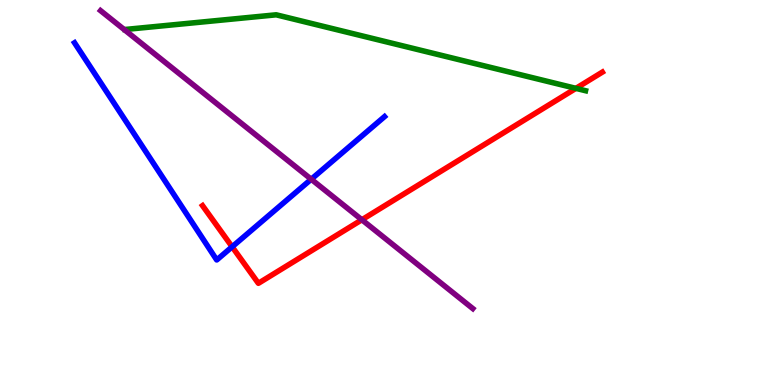[{'lines': ['blue', 'red'], 'intersections': [{'x': 3.0, 'y': 3.59}]}, {'lines': ['green', 'red'], 'intersections': [{'x': 7.43, 'y': 7.71}]}, {'lines': ['purple', 'red'], 'intersections': [{'x': 4.67, 'y': 4.29}]}, {'lines': ['blue', 'green'], 'intersections': []}, {'lines': ['blue', 'purple'], 'intersections': [{'x': 4.02, 'y': 5.34}]}, {'lines': ['green', 'purple'], 'intersections': []}]